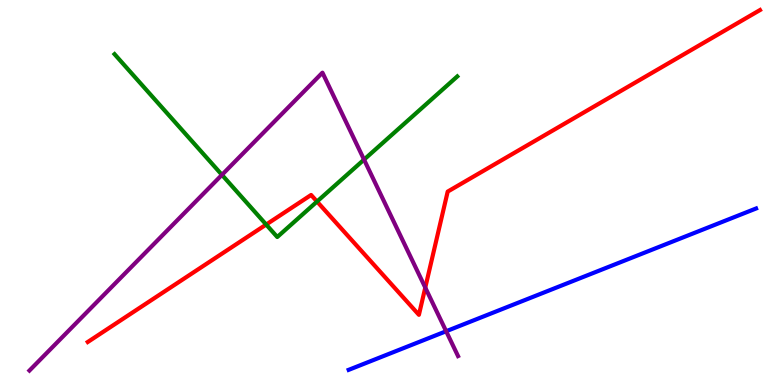[{'lines': ['blue', 'red'], 'intersections': []}, {'lines': ['green', 'red'], 'intersections': [{'x': 3.43, 'y': 4.17}, {'x': 4.09, 'y': 4.76}]}, {'lines': ['purple', 'red'], 'intersections': [{'x': 5.49, 'y': 2.53}]}, {'lines': ['blue', 'green'], 'intersections': []}, {'lines': ['blue', 'purple'], 'intersections': [{'x': 5.76, 'y': 1.4}]}, {'lines': ['green', 'purple'], 'intersections': [{'x': 2.86, 'y': 5.46}, {'x': 4.7, 'y': 5.85}]}]